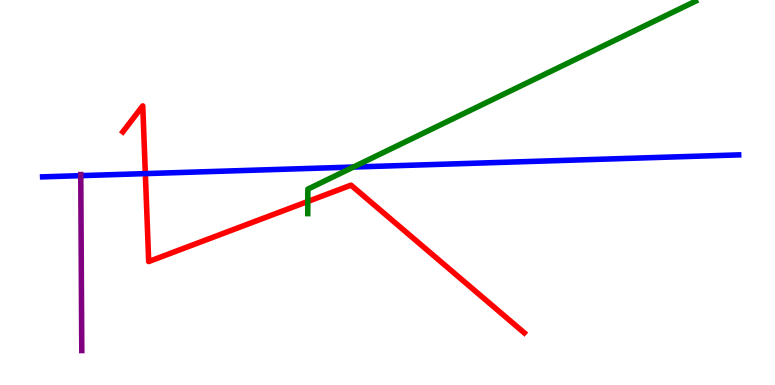[{'lines': ['blue', 'red'], 'intersections': [{'x': 1.88, 'y': 5.49}]}, {'lines': ['green', 'red'], 'intersections': [{'x': 3.97, 'y': 4.77}]}, {'lines': ['purple', 'red'], 'intersections': []}, {'lines': ['blue', 'green'], 'intersections': [{'x': 4.56, 'y': 5.66}]}, {'lines': ['blue', 'purple'], 'intersections': [{'x': 1.04, 'y': 5.44}]}, {'lines': ['green', 'purple'], 'intersections': []}]